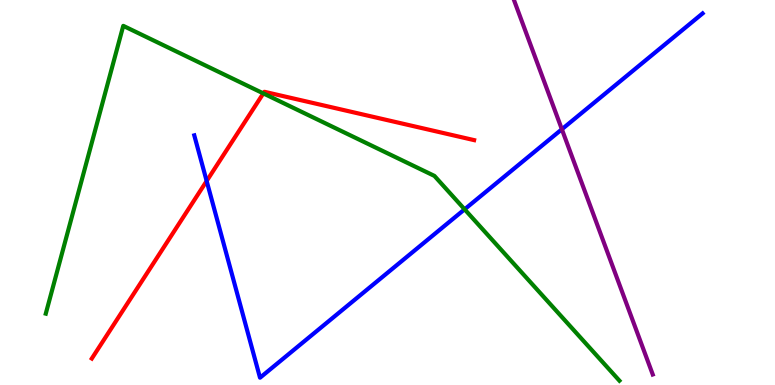[{'lines': ['blue', 'red'], 'intersections': [{'x': 2.67, 'y': 5.3}]}, {'lines': ['green', 'red'], 'intersections': [{'x': 3.4, 'y': 7.57}]}, {'lines': ['purple', 'red'], 'intersections': []}, {'lines': ['blue', 'green'], 'intersections': [{'x': 5.99, 'y': 4.56}]}, {'lines': ['blue', 'purple'], 'intersections': [{'x': 7.25, 'y': 6.64}]}, {'lines': ['green', 'purple'], 'intersections': []}]